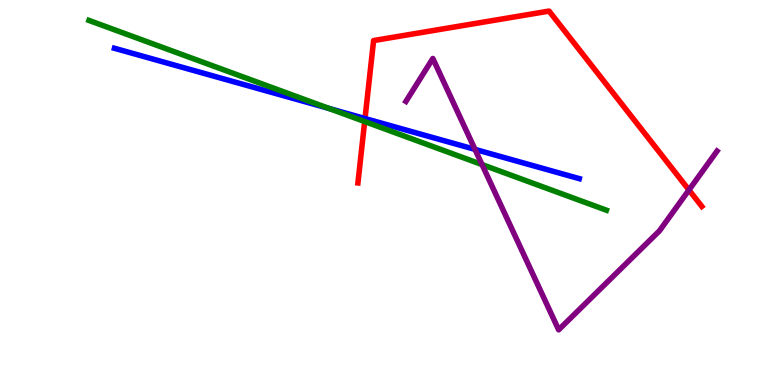[{'lines': ['blue', 'red'], 'intersections': [{'x': 4.71, 'y': 6.92}]}, {'lines': ['green', 'red'], 'intersections': [{'x': 4.71, 'y': 6.84}]}, {'lines': ['purple', 'red'], 'intersections': [{'x': 8.89, 'y': 5.07}]}, {'lines': ['blue', 'green'], 'intersections': [{'x': 4.24, 'y': 7.18}]}, {'lines': ['blue', 'purple'], 'intersections': [{'x': 6.13, 'y': 6.12}]}, {'lines': ['green', 'purple'], 'intersections': [{'x': 6.22, 'y': 5.73}]}]